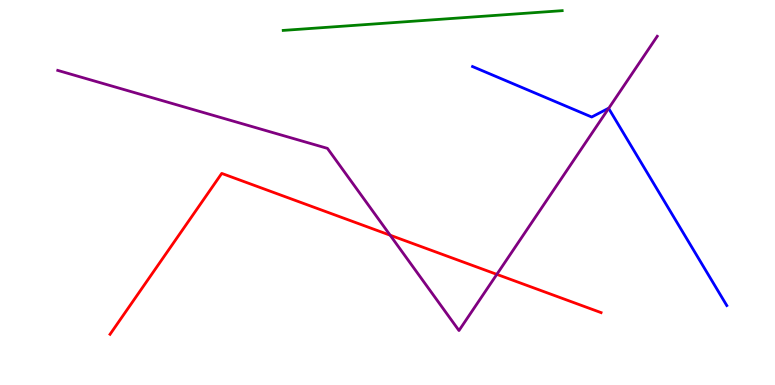[{'lines': ['blue', 'red'], 'intersections': []}, {'lines': ['green', 'red'], 'intersections': []}, {'lines': ['purple', 'red'], 'intersections': [{'x': 5.03, 'y': 3.89}, {'x': 6.41, 'y': 2.87}]}, {'lines': ['blue', 'green'], 'intersections': []}, {'lines': ['blue', 'purple'], 'intersections': [{'x': 7.85, 'y': 7.18}]}, {'lines': ['green', 'purple'], 'intersections': []}]